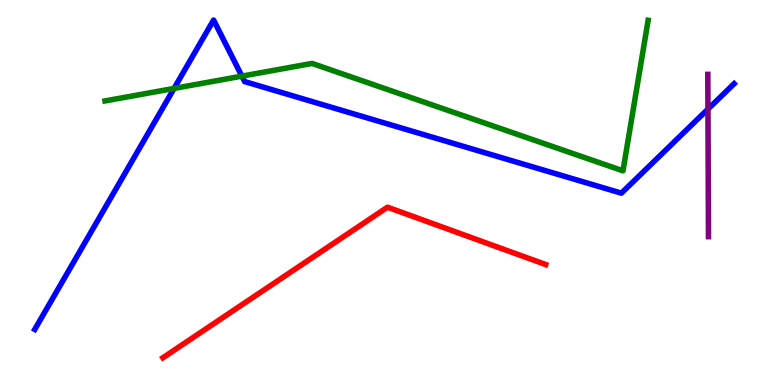[{'lines': ['blue', 'red'], 'intersections': []}, {'lines': ['green', 'red'], 'intersections': []}, {'lines': ['purple', 'red'], 'intersections': []}, {'lines': ['blue', 'green'], 'intersections': [{'x': 2.25, 'y': 7.7}, {'x': 3.12, 'y': 8.02}]}, {'lines': ['blue', 'purple'], 'intersections': [{'x': 9.13, 'y': 7.17}]}, {'lines': ['green', 'purple'], 'intersections': []}]